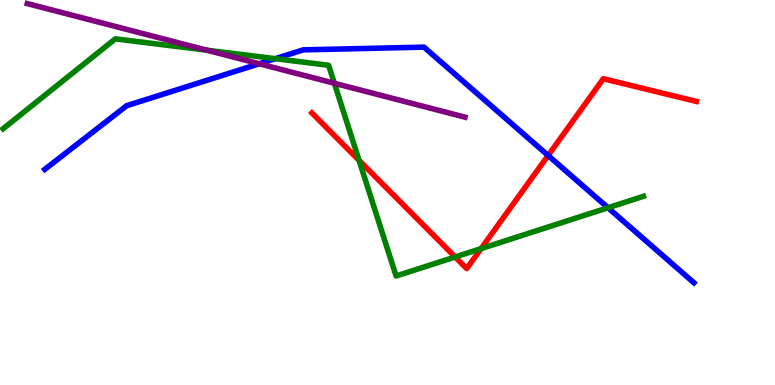[{'lines': ['blue', 'red'], 'intersections': [{'x': 7.07, 'y': 5.96}]}, {'lines': ['green', 'red'], 'intersections': [{'x': 4.63, 'y': 5.83}, {'x': 5.87, 'y': 3.33}, {'x': 6.21, 'y': 3.54}]}, {'lines': ['purple', 'red'], 'intersections': []}, {'lines': ['blue', 'green'], 'intersections': [{'x': 3.55, 'y': 8.48}, {'x': 7.84, 'y': 4.6}]}, {'lines': ['blue', 'purple'], 'intersections': [{'x': 3.34, 'y': 8.34}]}, {'lines': ['green', 'purple'], 'intersections': [{'x': 2.67, 'y': 8.7}, {'x': 4.31, 'y': 7.84}]}]